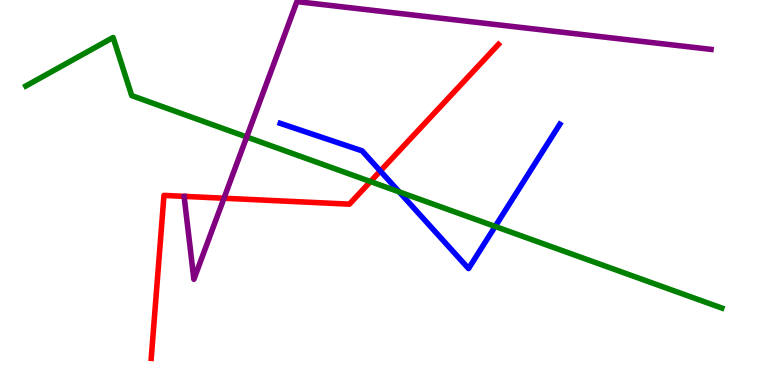[{'lines': ['blue', 'red'], 'intersections': [{'x': 4.91, 'y': 5.56}]}, {'lines': ['green', 'red'], 'intersections': [{'x': 4.78, 'y': 5.28}]}, {'lines': ['purple', 'red'], 'intersections': [{'x': 2.89, 'y': 4.85}]}, {'lines': ['blue', 'green'], 'intersections': [{'x': 5.15, 'y': 5.02}, {'x': 6.39, 'y': 4.12}]}, {'lines': ['blue', 'purple'], 'intersections': []}, {'lines': ['green', 'purple'], 'intersections': [{'x': 3.18, 'y': 6.44}]}]